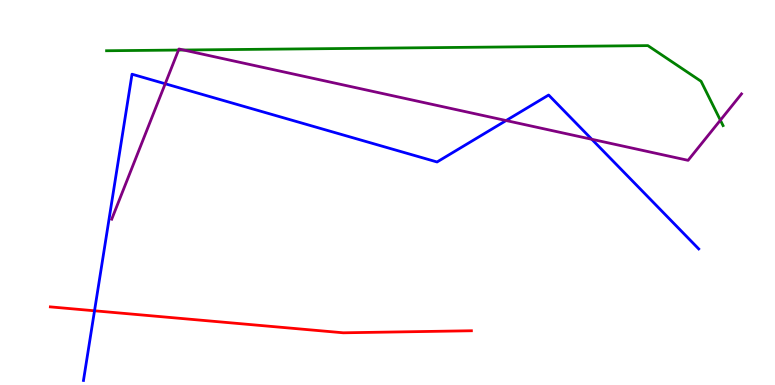[{'lines': ['blue', 'red'], 'intersections': [{'x': 1.22, 'y': 1.93}]}, {'lines': ['green', 'red'], 'intersections': []}, {'lines': ['purple', 'red'], 'intersections': []}, {'lines': ['blue', 'green'], 'intersections': []}, {'lines': ['blue', 'purple'], 'intersections': [{'x': 2.13, 'y': 7.82}, {'x': 6.53, 'y': 6.87}, {'x': 7.64, 'y': 6.38}]}, {'lines': ['green', 'purple'], 'intersections': [{'x': 2.3, 'y': 8.7}, {'x': 2.37, 'y': 8.7}, {'x': 9.3, 'y': 6.88}]}]